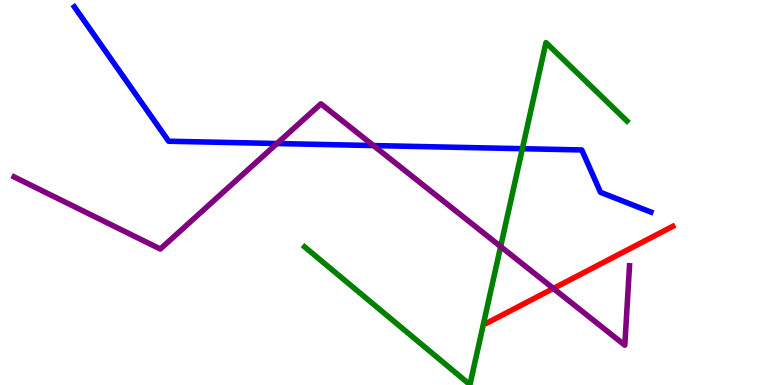[{'lines': ['blue', 'red'], 'intersections': []}, {'lines': ['green', 'red'], 'intersections': []}, {'lines': ['purple', 'red'], 'intersections': [{'x': 7.14, 'y': 2.51}]}, {'lines': ['blue', 'green'], 'intersections': [{'x': 6.74, 'y': 6.14}]}, {'lines': ['blue', 'purple'], 'intersections': [{'x': 3.57, 'y': 6.27}, {'x': 4.82, 'y': 6.22}]}, {'lines': ['green', 'purple'], 'intersections': [{'x': 6.46, 'y': 3.6}]}]